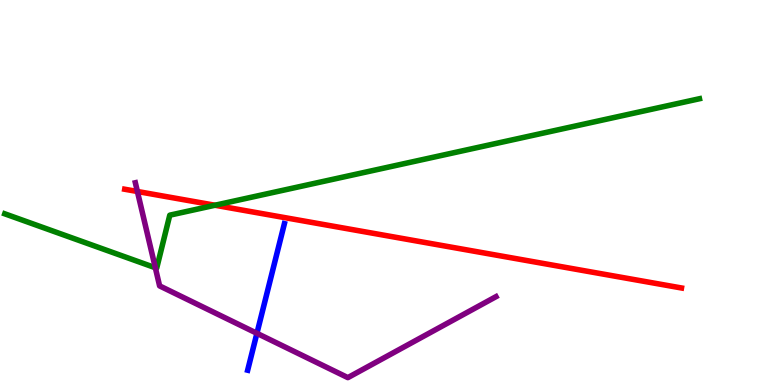[{'lines': ['blue', 'red'], 'intersections': []}, {'lines': ['green', 'red'], 'intersections': [{'x': 2.77, 'y': 4.67}]}, {'lines': ['purple', 'red'], 'intersections': [{'x': 1.77, 'y': 5.03}]}, {'lines': ['blue', 'green'], 'intersections': []}, {'lines': ['blue', 'purple'], 'intersections': [{'x': 3.32, 'y': 1.34}]}, {'lines': ['green', 'purple'], 'intersections': [{'x': 2.0, 'y': 3.05}]}]